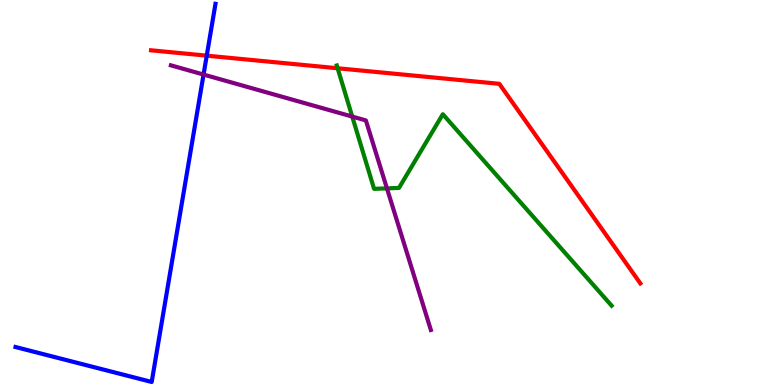[{'lines': ['blue', 'red'], 'intersections': [{'x': 2.67, 'y': 8.55}]}, {'lines': ['green', 'red'], 'intersections': [{'x': 4.36, 'y': 8.23}]}, {'lines': ['purple', 'red'], 'intersections': []}, {'lines': ['blue', 'green'], 'intersections': []}, {'lines': ['blue', 'purple'], 'intersections': [{'x': 2.63, 'y': 8.06}]}, {'lines': ['green', 'purple'], 'intersections': [{'x': 4.54, 'y': 6.97}, {'x': 4.99, 'y': 5.11}]}]